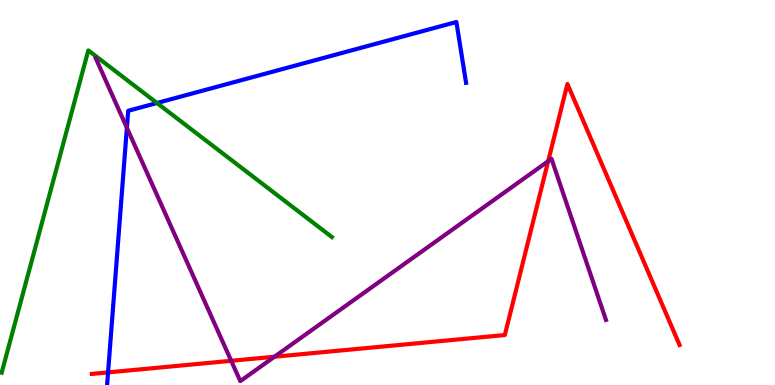[{'lines': ['blue', 'red'], 'intersections': [{'x': 1.39, 'y': 0.327}]}, {'lines': ['green', 'red'], 'intersections': []}, {'lines': ['purple', 'red'], 'intersections': [{'x': 2.98, 'y': 0.629}, {'x': 3.54, 'y': 0.734}, {'x': 7.07, 'y': 5.81}]}, {'lines': ['blue', 'green'], 'intersections': [{'x': 2.03, 'y': 7.32}]}, {'lines': ['blue', 'purple'], 'intersections': [{'x': 1.64, 'y': 6.68}]}, {'lines': ['green', 'purple'], 'intersections': []}]